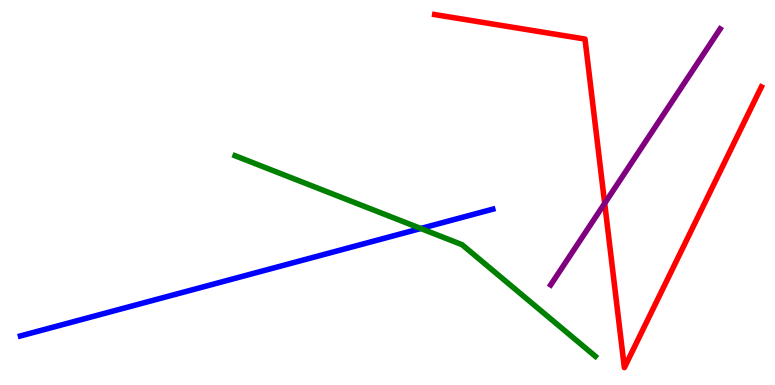[{'lines': ['blue', 'red'], 'intersections': []}, {'lines': ['green', 'red'], 'intersections': []}, {'lines': ['purple', 'red'], 'intersections': [{'x': 7.8, 'y': 4.72}]}, {'lines': ['blue', 'green'], 'intersections': [{'x': 5.43, 'y': 4.06}]}, {'lines': ['blue', 'purple'], 'intersections': []}, {'lines': ['green', 'purple'], 'intersections': []}]